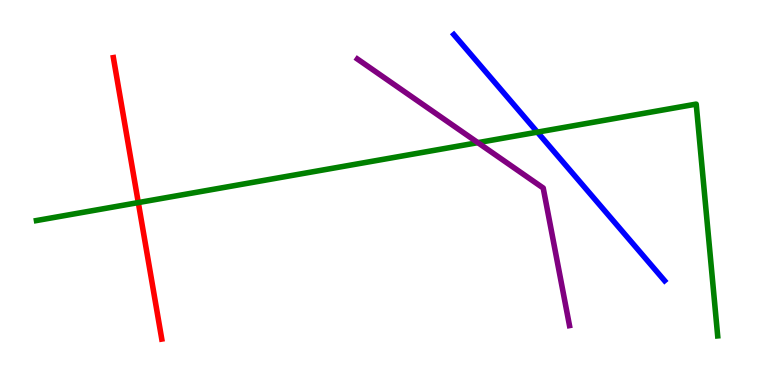[{'lines': ['blue', 'red'], 'intersections': []}, {'lines': ['green', 'red'], 'intersections': [{'x': 1.78, 'y': 4.74}]}, {'lines': ['purple', 'red'], 'intersections': []}, {'lines': ['blue', 'green'], 'intersections': [{'x': 6.93, 'y': 6.57}]}, {'lines': ['blue', 'purple'], 'intersections': []}, {'lines': ['green', 'purple'], 'intersections': [{'x': 6.17, 'y': 6.29}]}]